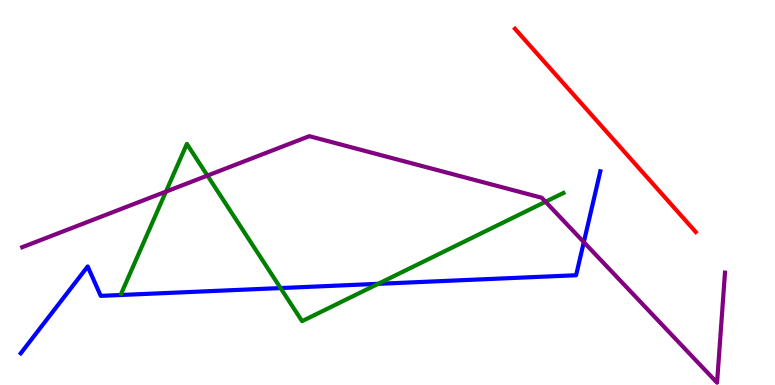[{'lines': ['blue', 'red'], 'intersections': []}, {'lines': ['green', 'red'], 'intersections': []}, {'lines': ['purple', 'red'], 'intersections': []}, {'lines': ['blue', 'green'], 'intersections': [{'x': 3.62, 'y': 2.52}, {'x': 4.88, 'y': 2.63}]}, {'lines': ['blue', 'purple'], 'intersections': [{'x': 7.53, 'y': 3.71}]}, {'lines': ['green', 'purple'], 'intersections': [{'x': 2.14, 'y': 5.02}, {'x': 2.68, 'y': 5.44}, {'x': 7.04, 'y': 4.76}]}]